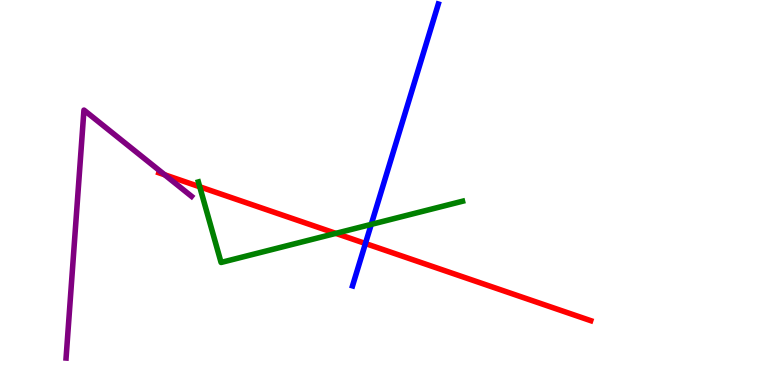[{'lines': ['blue', 'red'], 'intersections': [{'x': 4.72, 'y': 3.68}]}, {'lines': ['green', 'red'], 'intersections': [{'x': 2.58, 'y': 5.15}, {'x': 4.33, 'y': 3.94}]}, {'lines': ['purple', 'red'], 'intersections': [{'x': 2.12, 'y': 5.46}]}, {'lines': ['blue', 'green'], 'intersections': [{'x': 4.79, 'y': 4.17}]}, {'lines': ['blue', 'purple'], 'intersections': []}, {'lines': ['green', 'purple'], 'intersections': []}]